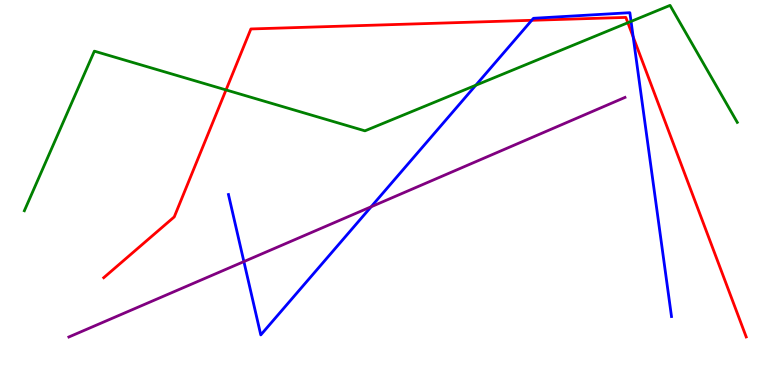[{'lines': ['blue', 'red'], 'intersections': [{'x': 6.86, 'y': 9.47}, {'x': 8.17, 'y': 9.04}]}, {'lines': ['green', 'red'], 'intersections': [{'x': 2.92, 'y': 7.66}, {'x': 8.1, 'y': 9.41}]}, {'lines': ['purple', 'red'], 'intersections': []}, {'lines': ['blue', 'green'], 'intersections': [{'x': 6.14, 'y': 7.79}, {'x': 8.14, 'y': 9.44}]}, {'lines': ['blue', 'purple'], 'intersections': [{'x': 3.15, 'y': 3.21}, {'x': 4.79, 'y': 4.63}]}, {'lines': ['green', 'purple'], 'intersections': []}]